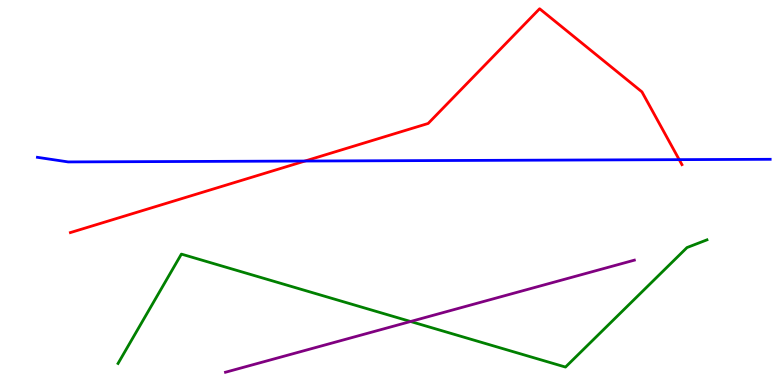[{'lines': ['blue', 'red'], 'intersections': [{'x': 3.94, 'y': 5.82}, {'x': 8.76, 'y': 5.85}]}, {'lines': ['green', 'red'], 'intersections': []}, {'lines': ['purple', 'red'], 'intersections': []}, {'lines': ['blue', 'green'], 'intersections': []}, {'lines': ['blue', 'purple'], 'intersections': []}, {'lines': ['green', 'purple'], 'intersections': [{'x': 5.3, 'y': 1.65}]}]